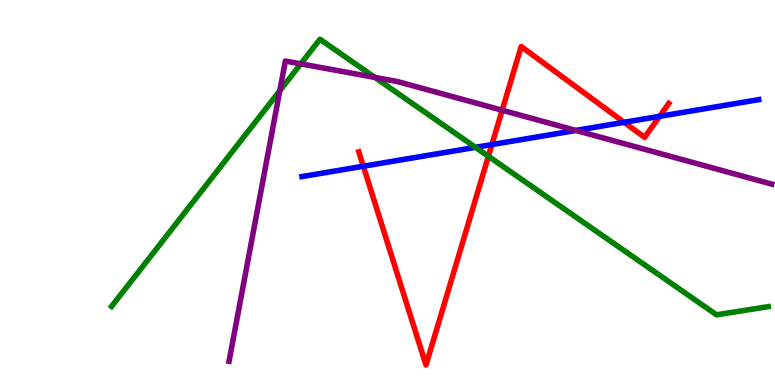[{'lines': ['blue', 'red'], 'intersections': [{'x': 4.69, 'y': 5.68}, {'x': 6.35, 'y': 6.24}, {'x': 8.05, 'y': 6.82}, {'x': 8.51, 'y': 6.98}]}, {'lines': ['green', 'red'], 'intersections': [{'x': 6.3, 'y': 5.94}]}, {'lines': ['purple', 'red'], 'intersections': [{'x': 6.48, 'y': 7.14}]}, {'lines': ['blue', 'green'], 'intersections': [{'x': 6.14, 'y': 6.17}]}, {'lines': ['blue', 'purple'], 'intersections': [{'x': 7.43, 'y': 6.61}]}, {'lines': ['green', 'purple'], 'intersections': [{'x': 3.61, 'y': 7.64}, {'x': 3.88, 'y': 8.34}, {'x': 4.84, 'y': 7.99}]}]